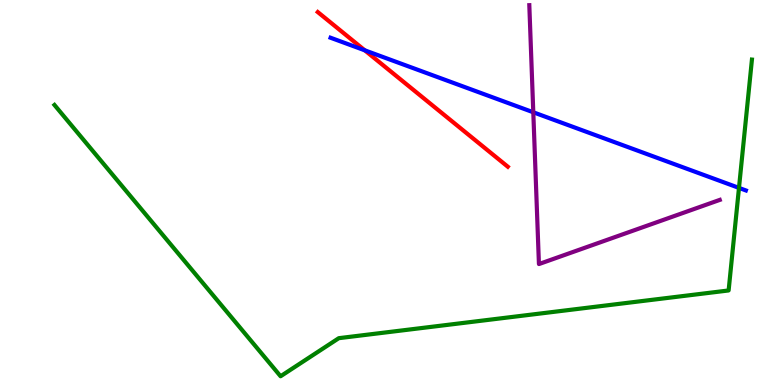[{'lines': ['blue', 'red'], 'intersections': [{'x': 4.71, 'y': 8.69}]}, {'lines': ['green', 'red'], 'intersections': []}, {'lines': ['purple', 'red'], 'intersections': []}, {'lines': ['blue', 'green'], 'intersections': [{'x': 9.54, 'y': 5.12}]}, {'lines': ['blue', 'purple'], 'intersections': [{'x': 6.88, 'y': 7.08}]}, {'lines': ['green', 'purple'], 'intersections': []}]